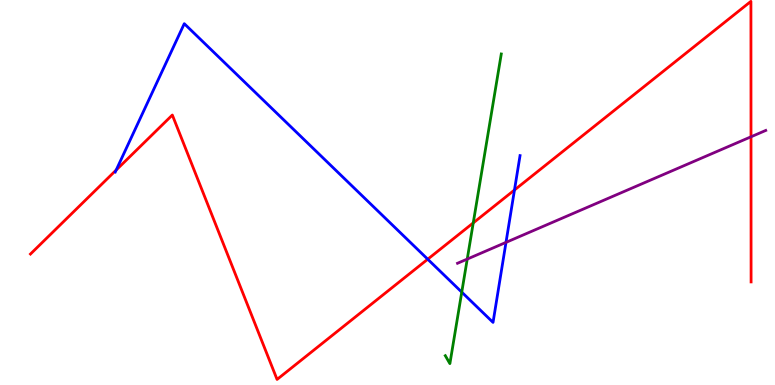[{'lines': ['blue', 'red'], 'intersections': [{'x': 1.5, 'y': 5.58}, {'x': 5.52, 'y': 3.27}, {'x': 6.64, 'y': 5.06}]}, {'lines': ['green', 'red'], 'intersections': [{'x': 6.11, 'y': 4.21}]}, {'lines': ['purple', 'red'], 'intersections': [{'x': 9.69, 'y': 6.45}]}, {'lines': ['blue', 'green'], 'intersections': [{'x': 5.96, 'y': 2.41}]}, {'lines': ['blue', 'purple'], 'intersections': [{'x': 6.53, 'y': 3.7}]}, {'lines': ['green', 'purple'], 'intersections': [{'x': 6.03, 'y': 3.27}]}]